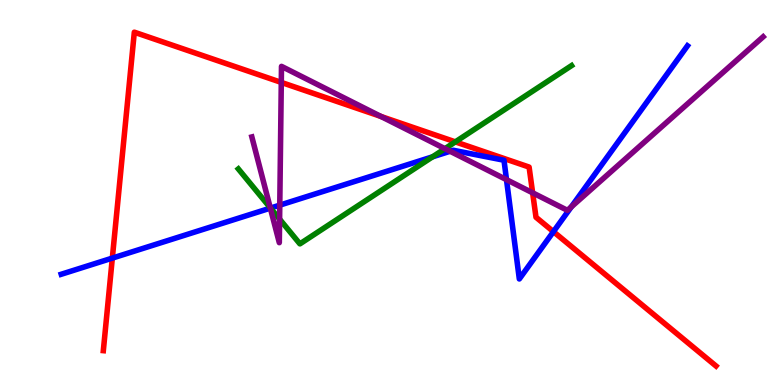[{'lines': ['blue', 'red'], 'intersections': [{'x': 1.45, 'y': 3.3}, {'x': 7.14, 'y': 3.98}]}, {'lines': ['green', 'red'], 'intersections': [{'x': 5.88, 'y': 6.32}]}, {'lines': ['purple', 'red'], 'intersections': [{'x': 3.63, 'y': 7.86}, {'x': 4.92, 'y': 6.97}, {'x': 6.87, 'y': 4.99}]}, {'lines': ['blue', 'green'], 'intersections': [{'x': 3.49, 'y': 4.6}, {'x': 5.58, 'y': 5.93}]}, {'lines': ['blue', 'purple'], 'intersections': [{'x': 3.49, 'y': 4.59}, {'x': 3.61, 'y': 4.67}, {'x': 5.81, 'y': 6.07}, {'x': 6.54, 'y': 5.33}, {'x': 7.37, 'y': 4.63}]}, {'lines': ['green', 'purple'], 'intersections': [{'x': 3.49, 'y': 4.6}, {'x': 3.61, 'y': 4.31}, {'x': 5.74, 'y': 6.14}]}]